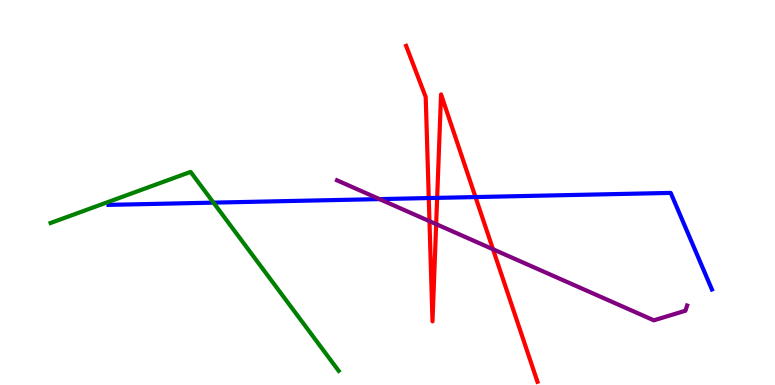[{'lines': ['blue', 'red'], 'intersections': [{'x': 5.53, 'y': 4.86}, {'x': 5.64, 'y': 4.86}, {'x': 6.14, 'y': 4.88}]}, {'lines': ['green', 'red'], 'intersections': []}, {'lines': ['purple', 'red'], 'intersections': [{'x': 5.54, 'y': 4.26}, {'x': 5.63, 'y': 4.18}, {'x': 6.36, 'y': 3.53}]}, {'lines': ['blue', 'green'], 'intersections': [{'x': 2.75, 'y': 4.74}]}, {'lines': ['blue', 'purple'], 'intersections': [{'x': 4.9, 'y': 4.83}]}, {'lines': ['green', 'purple'], 'intersections': []}]